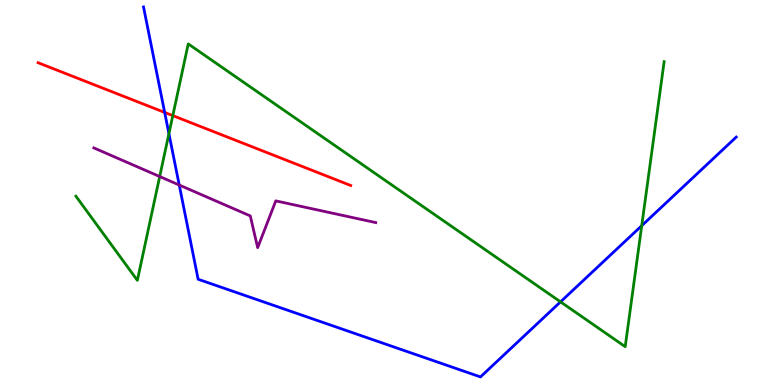[{'lines': ['blue', 'red'], 'intersections': [{'x': 2.12, 'y': 7.08}]}, {'lines': ['green', 'red'], 'intersections': [{'x': 2.23, 'y': 7.0}]}, {'lines': ['purple', 'red'], 'intersections': []}, {'lines': ['blue', 'green'], 'intersections': [{'x': 2.18, 'y': 6.53}, {'x': 7.23, 'y': 2.16}, {'x': 8.28, 'y': 4.14}]}, {'lines': ['blue', 'purple'], 'intersections': [{'x': 2.31, 'y': 5.19}]}, {'lines': ['green', 'purple'], 'intersections': [{'x': 2.06, 'y': 5.41}]}]